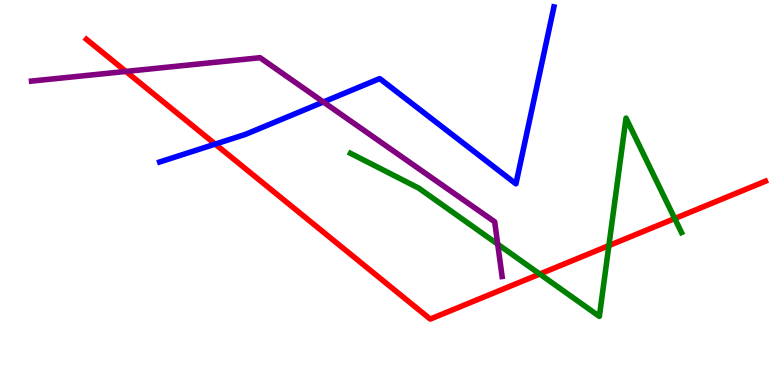[{'lines': ['blue', 'red'], 'intersections': [{'x': 2.78, 'y': 6.26}]}, {'lines': ['green', 'red'], 'intersections': [{'x': 6.96, 'y': 2.88}, {'x': 7.86, 'y': 3.62}, {'x': 8.71, 'y': 4.32}]}, {'lines': ['purple', 'red'], 'intersections': [{'x': 1.62, 'y': 8.14}]}, {'lines': ['blue', 'green'], 'intersections': []}, {'lines': ['blue', 'purple'], 'intersections': [{'x': 4.17, 'y': 7.35}]}, {'lines': ['green', 'purple'], 'intersections': [{'x': 6.42, 'y': 3.66}]}]